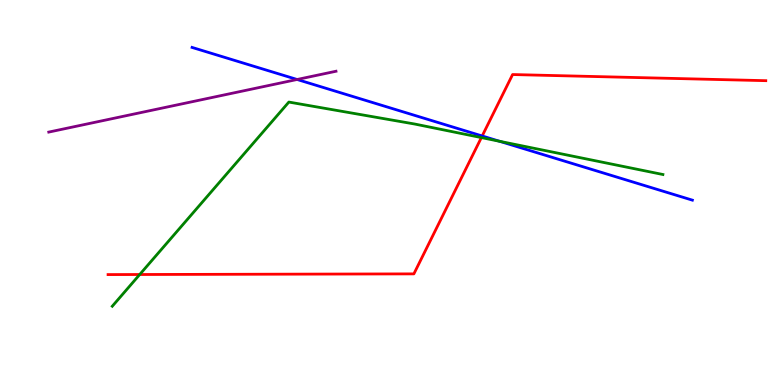[{'lines': ['blue', 'red'], 'intersections': [{'x': 6.22, 'y': 6.47}]}, {'lines': ['green', 'red'], 'intersections': [{'x': 1.8, 'y': 2.87}, {'x': 6.21, 'y': 6.43}]}, {'lines': ['purple', 'red'], 'intersections': []}, {'lines': ['blue', 'green'], 'intersections': [{'x': 6.45, 'y': 6.33}]}, {'lines': ['blue', 'purple'], 'intersections': [{'x': 3.83, 'y': 7.94}]}, {'lines': ['green', 'purple'], 'intersections': []}]